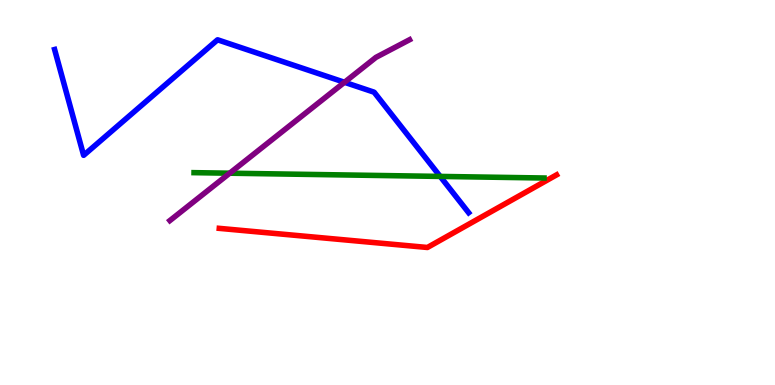[{'lines': ['blue', 'red'], 'intersections': []}, {'lines': ['green', 'red'], 'intersections': []}, {'lines': ['purple', 'red'], 'intersections': []}, {'lines': ['blue', 'green'], 'intersections': [{'x': 5.68, 'y': 5.42}]}, {'lines': ['blue', 'purple'], 'intersections': [{'x': 4.45, 'y': 7.86}]}, {'lines': ['green', 'purple'], 'intersections': [{'x': 2.96, 'y': 5.5}]}]